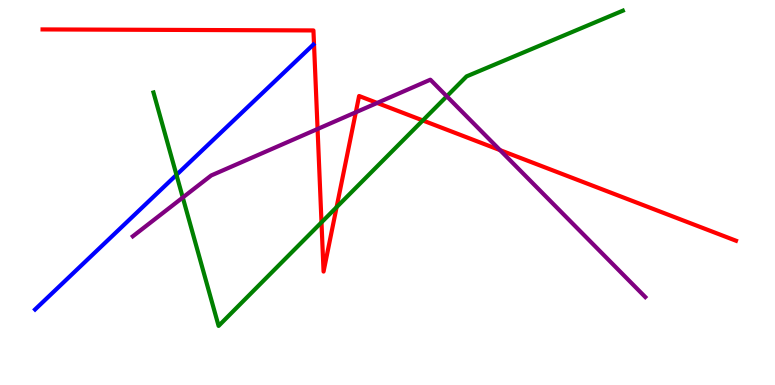[{'lines': ['blue', 'red'], 'intersections': []}, {'lines': ['green', 'red'], 'intersections': [{'x': 4.15, 'y': 4.22}, {'x': 4.34, 'y': 4.62}, {'x': 5.46, 'y': 6.87}]}, {'lines': ['purple', 'red'], 'intersections': [{'x': 4.1, 'y': 6.65}, {'x': 4.59, 'y': 7.08}, {'x': 4.87, 'y': 7.33}, {'x': 6.45, 'y': 6.1}]}, {'lines': ['blue', 'green'], 'intersections': [{'x': 2.28, 'y': 5.46}]}, {'lines': ['blue', 'purple'], 'intersections': []}, {'lines': ['green', 'purple'], 'intersections': [{'x': 2.36, 'y': 4.87}, {'x': 5.77, 'y': 7.5}]}]